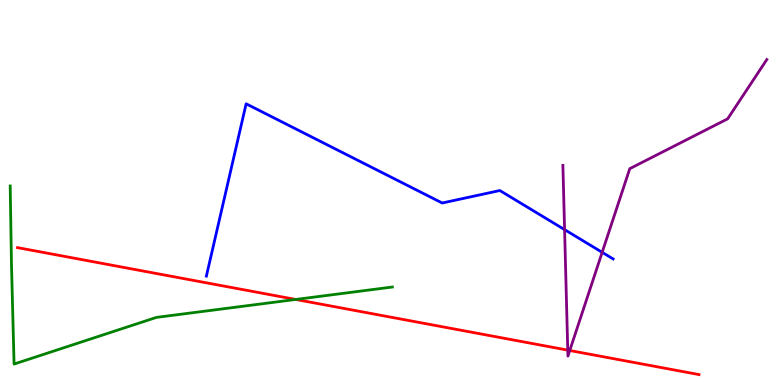[{'lines': ['blue', 'red'], 'intersections': []}, {'lines': ['green', 'red'], 'intersections': [{'x': 3.82, 'y': 2.22}]}, {'lines': ['purple', 'red'], 'intersections': [{'x': 7.33, 'y': 0.906}, {'x': 7.35, 'y': 0.896}]}, {'lines': ['blue', 'green'], 'intersections': []}, {'lines': ['blue', 'purple'], 'intersections': [{'x': 7.28, 'y': 4.04}, {'x': 7.77, 'y': 3.45}]}, {'lines': ['green', 'purple'], 'intersections': []}]